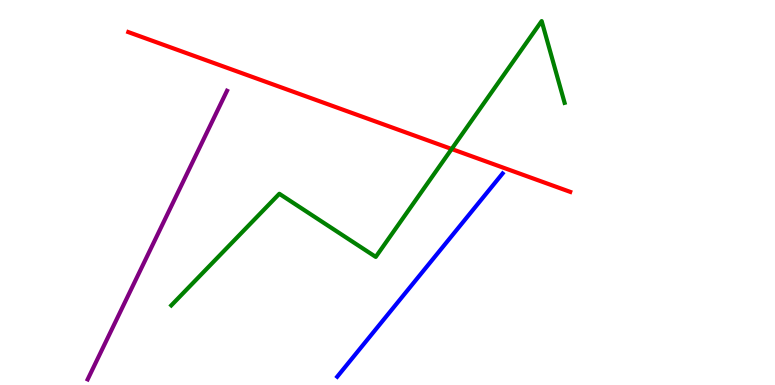[{'lines': ['blue', 'red'], 'intersections': []}, {'lines': ['green', 'red'], 'intersections': [{'x': 5.83, 'y': 6.13}]}, {'lines': ['purple', 'red'], 'intersections': []}, {'lines': ['blue', 'green'], 'intersections': []}, {'lines': ['blue', 'purple'], 'intersections': []}, {'lines': ['green', 'purple'], 'intersections': []}]